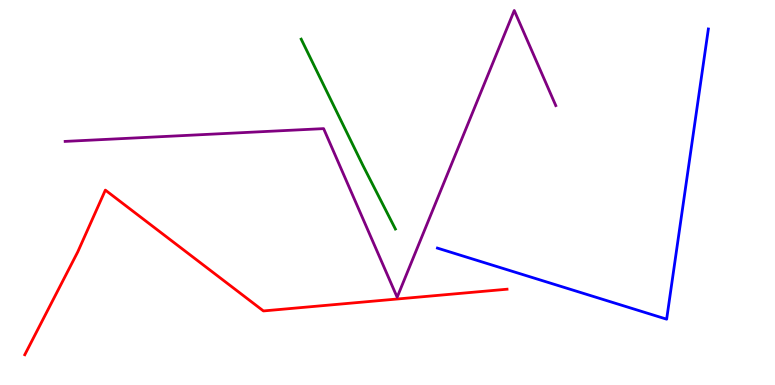[{'lines': ['blue', 'red'], 'intersections': []}, {'lines': ['green', 'red'], 'intersections': []}, {'lines': ['purple', 'red'], 'intersections': []}, {'lines': ['blue', 'green'], 'intersections': []}, {'lines': ['blue', 'purple'], 'intersections': []}, {'lines': ['green', 'purple'], 'intersections': []}]